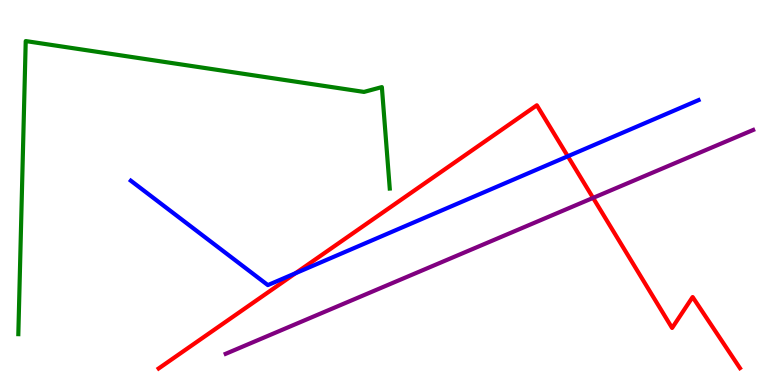[{'lines': ['blue', 'red'], 'intersections': [{'x': 3.81, 'y': 2.9}, {'x': 7.33, 'y': 5.94}]}, {'lines': ['green', 'red'], 'intersections': []}, {'lines': ['purple', 'red'], 'intersections': [{'x': 7.65, 'y': 4.86}]}, {'lines': ['blue', 'green'], 'intersections': []}, {'lines': ['blue', 'purple'], 'intersections': []}, {'lines': ['green', 'purple'], 'intersections': []}]